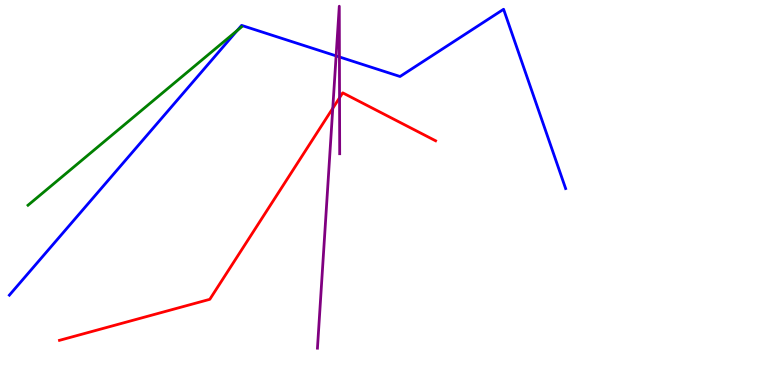[{'lines': ['blue', 'red'], 'intersections': []}, {'lines': ['green', 'red'], 'intersections': []}, {'lines': ['purple', 'red'], 'intersections': [{'x': 4.29, 'y': 7.19}, {'x': 4.38, 'y': 7.46}]}, {'lines': ['blue', 'green'], 'intersections': [{'x': 3.06, 'y': 9.21}]}, {'lines': ['blue', 'purple'], 'intersections': [{'x': 4.34, 'y': 8.55}, {'x': 4.38, 'y': 8.52}]}, {'lines': ['green', 'purple'], 'intersections': []}]